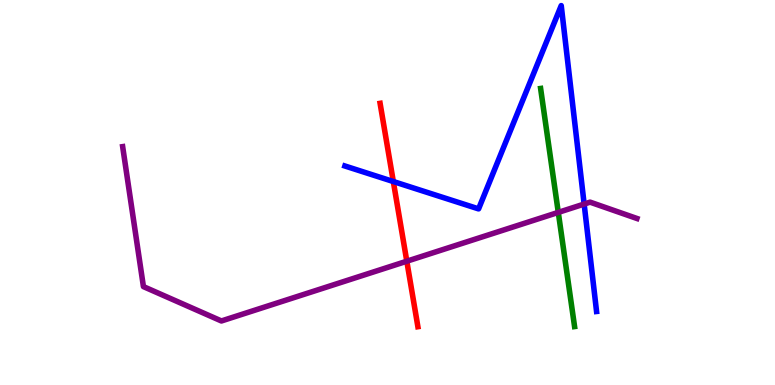[{'lines': ['blue', 'red'], 'intersections': [{'x': 5.08, 'y': 5.29}]}, {'lines': ['green', 'red'], 'intersections': []}, {'lines': ['purple', 'red'], 'intersections': [{'x': 5.25, 'y': 3.22}]}, {'lines': ['blue', 'green'], 'intersections': []}, {'lines': ['blue', 'purple'], 'intersections': [{'x': 7.54, 'y': 4.7}]}, {'lines': ['green', 'purple'], 'intersections': [{'x': 7.2, 'y': 4.48}]}]